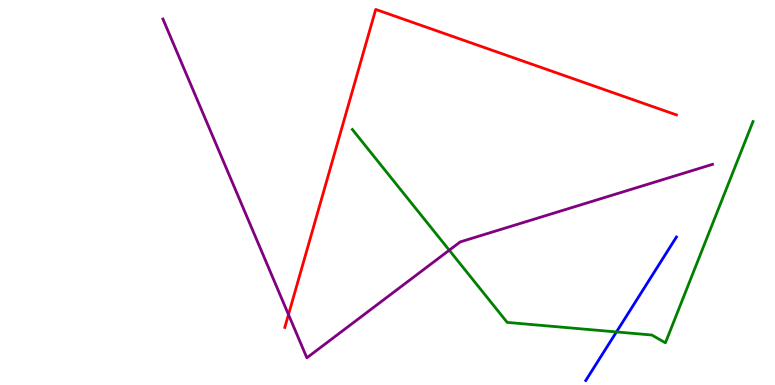[{'lines': ['blue', 'red'], 'intersections': []}, {'lines': ['green', 'red'], 'intersections': []}, {'lines': ['purple', 'red'], 'intersections': [{'x': 3.72, 'y': 1.83}]}, {'lines': ['blue', 'green'], 'intersections': [{'x': 7.95, 'y': 1.38}]}, {'lines': ['blue', 'purple'], 'intersections': []}, {'lines': ['green', 'purple'], 'intersections': [{'x': 5.8, 'y': 3.5}]}]